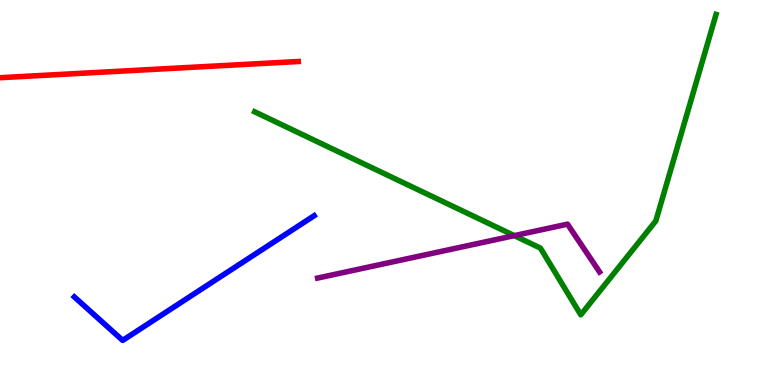[{'lines': ['blue', 'red'], 'intersections': []}, {'lines': ['green', 'red'], 'intersections': []}, {'lines': ['purple', 'red'], 'intersections': []}, {'lines': ['blue', 'green'], 'intersections': []}, {'lines': ['blue', 'purple'], 'intersections': []}, {'lines': ['green', 'purple'], 'intersections': [{'x': 6.64, 'y': 3.88}]}]